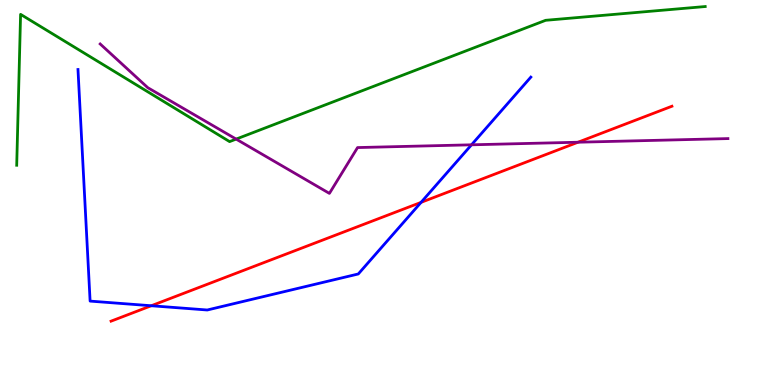[{'lines': ['blue', 'red'], 'intersections': [{'x': 1.95, 'y': 2.06}, {'x': 5.43, 'y': 4.74}]}, {'lines': ['green', 'red'], 'intersections': []}, {'lines': ['purple', 'red'], 'intersections': [{'x': 7.46, 'y': 6.31}]}, {'lines': ['blue', 'green'], 'intersections': []}, {'lines': ['blue', 'purple'], 'intersections': [{'x': 6.08, 'y': 6.24}]}, {'lines': ['green', 'purple'], 'intersections': [{'x': 3.05, 'y': 6.39}]}]